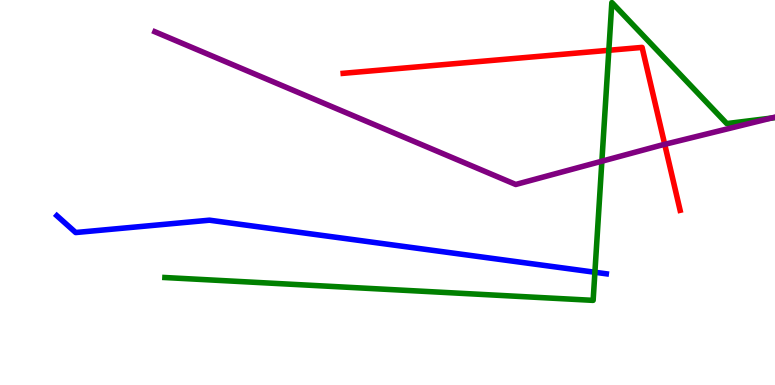[{'lines': ['blue', 'red'], 'intersections': []}, {'lines': ['green', 'red'], 'intersections': [{'x': 7.86, 'y': 8.69}]}, {'lines': ['purple', 'red'], 'intersections': [{'x': 8.58, 'y': 6.25}]}, {'lines': ['blue', 'green'], 'intersections': [{'x': 7.68, 'y': 2.93}]}, {'lines': ['blue', 'purple'], 'intersections': []}, {'lines': ['green', 'purple'], 'intersections': [{'x': 7.77, 'y': 5.81}, {'x': 9.95, 'y': 6.93}]}]